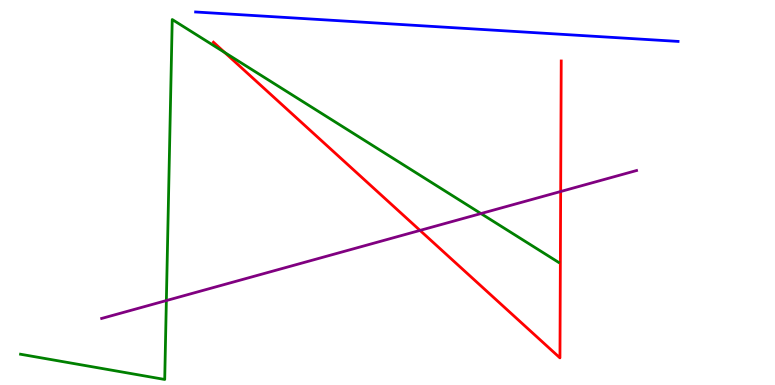[{'lines': ['blue', 'red'], 'intersections': []}, {'lines': ['green', 'red'], 'intersections': [{'x': 2.9, 'y': 8.64}]}, {'lines': ['purple', 'red'], 'intersections': [{'x': 5.42, 'y': 4.02}, {'x': 7.23, 'y': 5.03}]}, {'lines': ['blue', 'green'], 'intersections': []}, {'lines': ['blue', 'purple'], 'intersections': []}, {'lines': ['green', 'purple'], 'intersections': [{'x': 2.15, 'y': 2.19}, {'x': 6.21, 'y': 4.45}]}]